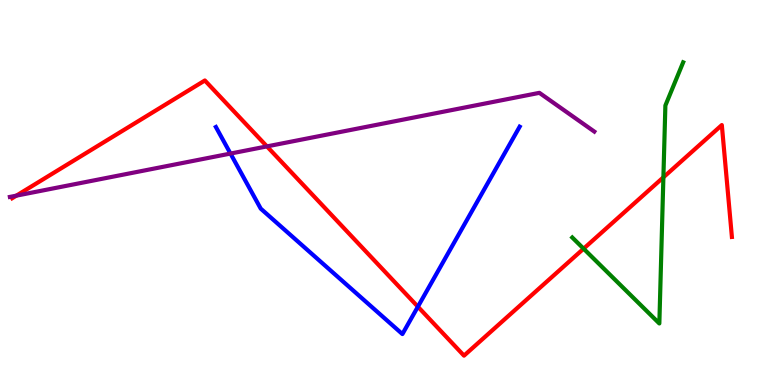[{'lines': ['blue', 'red'], 'intersections': [{'x': 5.39, 'y': 2.03}]}, {'lines': ['green', 'red'], 'intersections': [{'x': 7.53, 'y': 3.54}, {'x': 8.56, 'y': 5.39}]}, {'lines': ['purple', 'red'], 'intersections': [{'x': 0.211, 'y': 4.92}, {'x': 3.44, 'y': 6.2}]}, {'lines': ['blue', 'green'], 'intersections': []}, {'lines': ['blue', 'purple'], 'intersections': [{'x': 2.97, 'y': 6.01}]}, {'lines': ['green', 'purple'], 'intersections': []}]